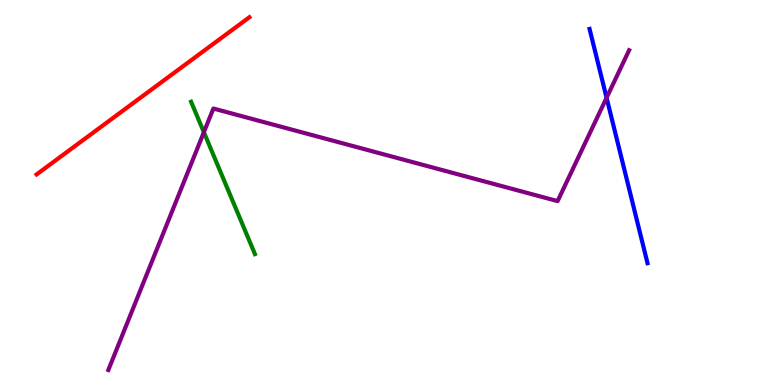[{'lines': ['blue', 'red'], 'intersections': []}, {'lines': ['green', 'red'], 'intersections': []}, {'lines': ['purple', 'red'], 'intersections': []}, {'lines': ['blue', 'green'], 'intersections': []}, {'lines': ['blue', 'purple'], 'intersections': [{'x': 7.83, 'y': 7.46}]}, {'lines': ['green', 'purple'], 'intersections': [{'x': 2.63, 'y': 6.57}]}]